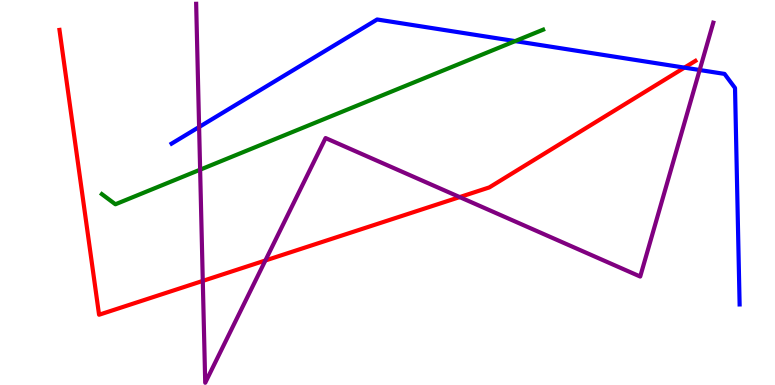[{'lines': ['blue', 'red'], 'intersections': [{'x': 8.83, 'y': 8.24}]}, {'lines': ['green', 'red'], 'intersections': []}, {'lines': ['purple', 'red'], 'intersections': [{'x': 2.62, 'y': 2.7}, {'x': 3.42, 'y': 3.23}, {'x': 5.93, 'y': 4.88}]}, {'lines': ['blue', 'green'], 'intersections': [{'x': 6.65, 'y': 8.93}]}, {'lines': ['blue', 'purple'], 'intersections': [{'x': 2.57, 'y': 6.7}, {'x': 9.03, 'y': 8.18}]}, {'lines': ['green', 'purple'], 'intersections': [{'x': 2.58, 'y': 5.59}]}]